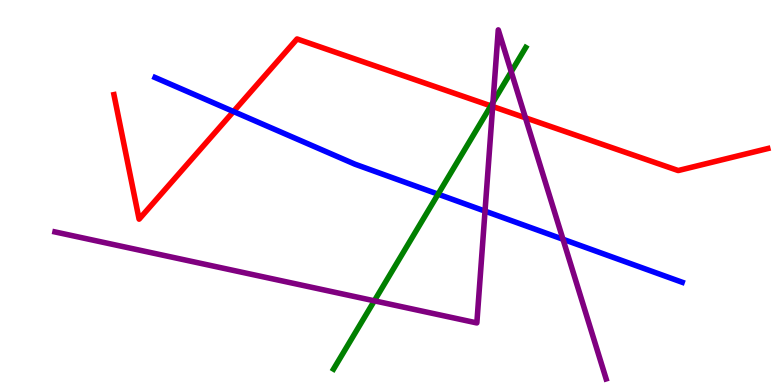[{'lines': ['blue', 'red'], 'intersections': [{'x': 3.01, 'y': 7.1}]}, {'lines': ['green', 'red'], 'intersections': [{'x': 6.33, 'y': 7.25}]}, {'lines': ['purple', 'red'], 'intersections': [{'x': 6.36, 'y': 7.23}, {'x': 6.78, 'y': 6.94}]}, {'lines': ['blue', 'green'], 'intersections': [{'x': 5.65, 'y': 4.96}]}, {'lines': ['blue', 'purple'], 'intersections': [{'x': 6.26, 'y': 4.52}, {'x': 7.26, 'y': 3.79}]}, {'lines': ['green', 'purple'], 'intersections': [{'x': 4.83, 'y': 2.19}, {'x': 6.36, 'y': 7.34}, {'x': 6.6, 'y': 8.14}]}]